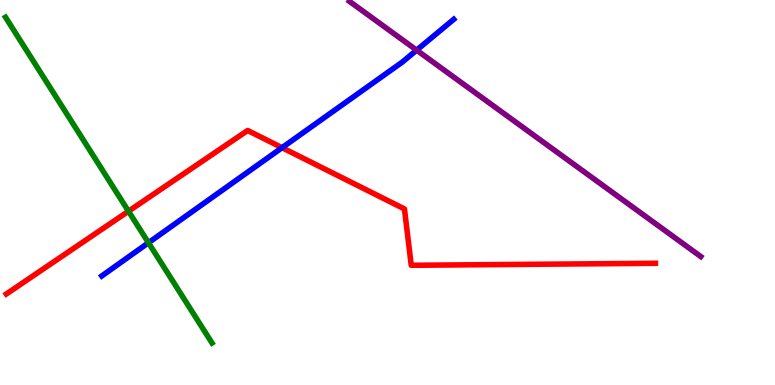[{'lines': ['blue', 'red'], 'intersections': [{'x': 3.64, 'y': 6.16}]}, {'lines': ['green', 'red'], 'intersections': [{'x': 1.66, 'y': 4.51}]}, {'lines': ['purple', 'red'], 'intersections': []}, {'lines': ['blue', 'green'], 'intersections': [{'x': 1.92, 'y': 3.69}]}, {'lines': ['blue', 'purple'], 'intersections': [{'x': 5.38, 'y': 8.7}]}, {'lines': ['green', 'purple'], 'intersections': []}]